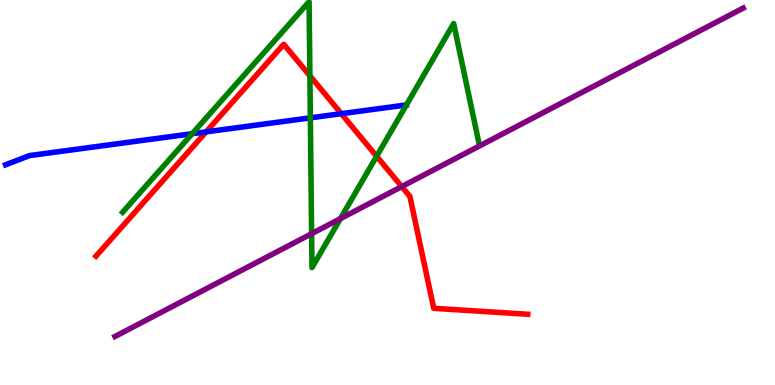[{'lines': ['blue', 'red'], 'intersections': [{'x': 2.66, 'y': 6.58}, {'x': 4.4, 'y': 7.05}]}, {'lines': ['green', 'red'], 'intersections': [{'x': 4.0, 'y': 8.03}, {'x': 4.86, 'y': 5.94}]}, {'lines': ['purple', 'red'], 'intersections': [{'x': 5.18, 'y': 5.15}]}, {'lines': ['blue', 'green'], 'intersections': [{'x': 2.48, 'y': 6.53}, {'x': 4.0, 'y': 6.94}]}, {'lines': ['blue', 'purple'], 'intersections': []}, {'lines': ['green', 'purple'], 'intersections': [{'x': 4.02, 'y': 3.93}, {'x': 4.39, 'y': 4.32}]}]